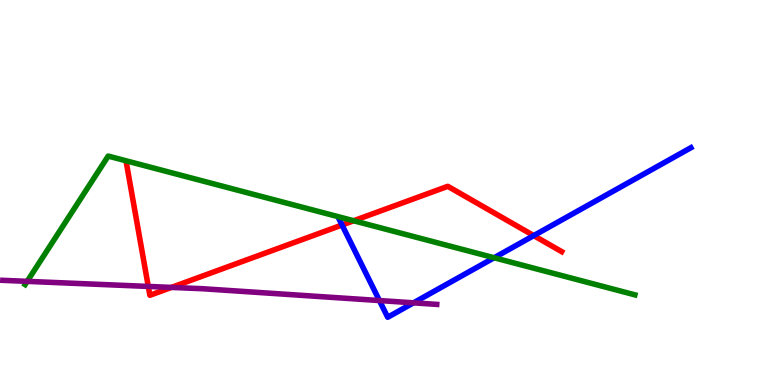[{'lines': ['blue', 'red'], 'intersections': [{'x': 4.41, 'y': 4.16}, {'x': 6.89, 'y': 3.88}]}, {'lines': ['green', 'red'], 'intersections': [{'x': 4.56, 'y': 4.27}]}, {'lines': ['purple', 'red'], 'intersections': [{'x': 1.91, 'y': 2.56}, {'x': 2.21, 'y': 2.53}]}, {'lines': ['blue', 'green'], 'intersections': [{'x': 6.38, 'y': 3.31}]}, {'lines': ['blue', 'purple'], 'intersections': [{'x': 4.9, 'y': 2.19}, {'x': 5.34, 'y': 2.13}]}, {'lines': ['green', 'purple'], 'intersections': [{'x': 0.351, 'y': 2.69}]}]